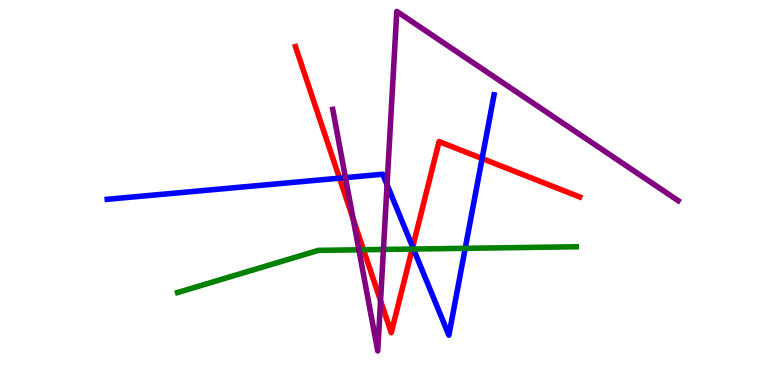[{'lines': ['blue', 'red'], 'intersections': [{'x': 4.38, 'y': 5.37}, {'x': 5.32, 'y': 3.58}, {'x': 6.22, 'y': 5.88}]}, {'lines': ['green', 'red'], 'intersections': [{'x': 4.69, 'y': 3.51}, {'x': 5.32, 'y': 3.53}]}, {'lines': ['purple', 'red'], 'intersections': [{'x': 4.56, 'y': 4.32}, {'x': 4.91, 'y': 2.19}]}, {'lines': ['blue', 'green'], 'intersections': [{'x': 5.34, 'y': 3.53}, {'x': 6.0, 'y': 3.55}]}, {'lines': ['blue', 'purple'], 'intersections': [{'x': 4.46, 'y': 5.39}, {'x': 4.99, 'y': 5.2}]}, {'lines': ['green', 'purple'], 'intersections': [{'x': 4.63, 'y': 3.51}, {'x': 4.95, 'y': 3.52}]}]